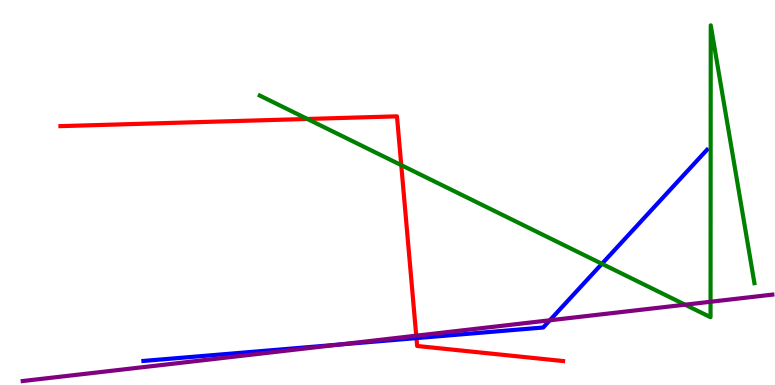[{'lines': ['blue', 'red'], 'intersections': [{'x': 5.37, 'y': 1.22}]}, {'lines': ['green', 'red'], 'intersections': [{'x': 3.97, 'y': 6.91}, {'x': 5.18, 'y': 5.71}]}, {'lines': ['purple', 'red'], 'intersections': [{'x': 5.37, 'y': 1.28}]}, {'lines': ['blue', 'green'], 'intersections': [{'x': 7.77, 'y': 3.15}]}, {'lines': ['blue', 'purple'], 'intersections': [{'x': 4.37, 'y': 1.05}, {'x': 7.09, 'y': 1.68}]}, {'lines': ['green', 'purple'], 'intersections': [{'x': 8.84, 'y': 2.09}, {'x': 9.17, 'y': 2.16}]}]